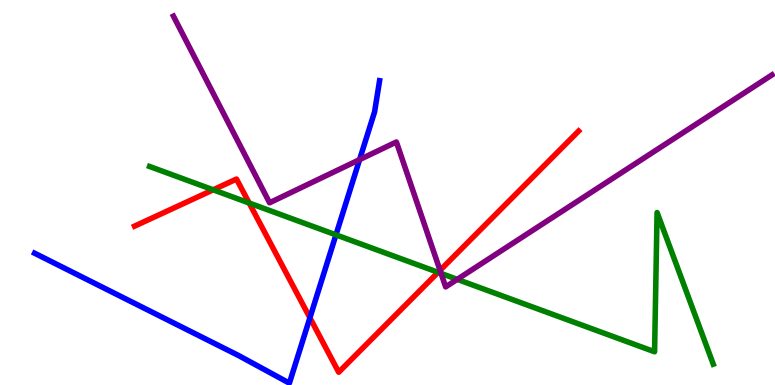[{'lines': ['blue', 'red'], 'intersections': [{'x': 4.0, 'y': 1.75}]}, {'lines': ['green', 'red'], 'intersections': [{'x': 2.75, 'y': 5.07}, {'x': 3.22, 'y': 4.73}, {'x': 5.65, 'y': 2.93}]}, {'lines': ['purple', 'red'], 'intersections': [{'x': 5.68, 'y': 2.98}]}, {'lines': ['blue', 'green'], 'intersections': [{'x': 4.33, 'y': 3.9}]}, {'lines': ['blue', 'purple'], 'intersections': [{'x': 4.64, 'y': 5.85}]}, {'lines': ['green', 'purple'], 'intersections': [{'x': 5.69, 'y': 2.9}, {'x': 5.9, 'y': 2.74}]}]